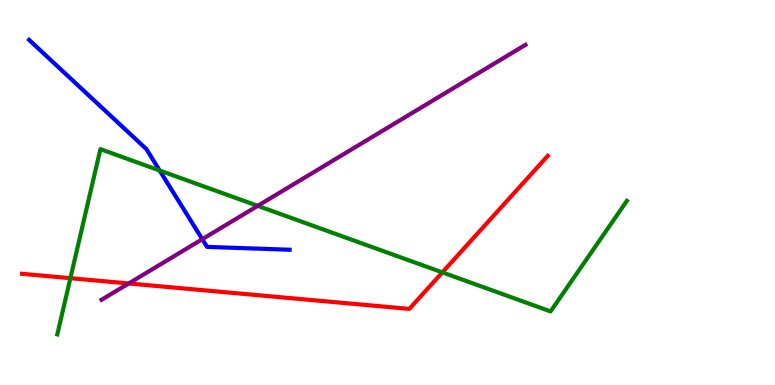[{'lines': ['blue', 'red'], 'intersections': []}, {'lines': ['green', 'red'], 'intersections': [{'x': 0.908, 'y': 2.77}, {'x': 5.71, 'y': 2.92}]}, {'lines': ['purple', 'red'], 'intersections': [{'x': 1.66, 'y': 2.64}]}, {'lines': ['blue', 'green'], 'intersections': [{'x': 2.06, 'y': 5.57}]}, {'lines': ['blue', 'purple'], 'intersections': [{'x': 2.61, 'y': 3.79}]}, {'lines': ['green', 'purple'], 'intersections': [{'x': 3.33, 'y': 4.65}]}]